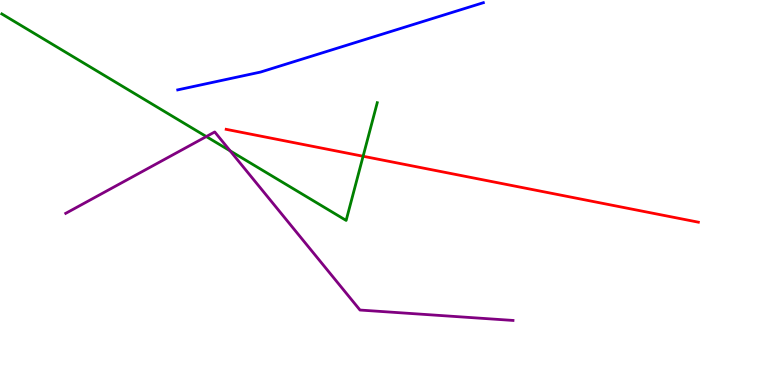[{'lines': ['blue', 'red'], 'intersections': []}, {'lines': ['green', 'red'], 'intersections': [{'x': 4.69, 'y': 5.94}]}, {'lines': ['purple', 'red'], 'intersections': []}, {'lines': ['blue', 'green'], 'intersections': []}, {'lines': ['blue', 'purple'], 'intersections': []}, {'lines': ['green', 'purple'], 'intersections': [{'x': 2.66, 'y': 6.45}, {'x': 2.97, 'y': 6.08}]}]